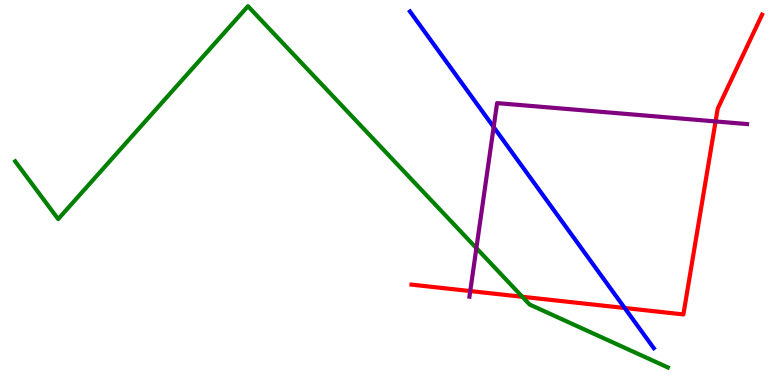[{'lines': ['blue', 'red'], 'intersections': [{'x': 8.06, 'y': 2.0}]}, {'lines': ['green', 'red'], 'intersections': [{'x': 6.74, 'y': 2.29}]}, {'lines': ['purple', 'red'], 'intersections': [{'x': 6.07, 'y': 2.44}, {'x': 9.23, 'y': 6.85}]}, {'lines': ['blue', 'green'], 'intersections': []}, {'lines': ['blue', 'purple'], 'intersections': [{'x': 6.37, 'y': 6.7}]}, {'lines': ['green', 'purple'], 'intersections': [{'x': 6.15, 'y': 3.56}]}]